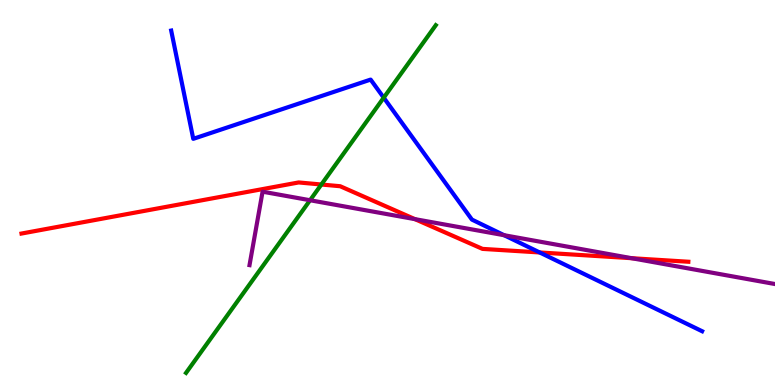[{'lines': ['blue', 'red'], 'intersections': [{'x': 6.96, 'y': 3.44}]}, {'lines': ['green', 'red'], 'intersections': [{'x': 4.15, 'y': 5.21}]}, {'lines': ['purple', 'red'], 'intersections': [{'x': 5.35, 'y': 4.31}, {'x': 8.15, 'y': 3.29}]}, {'lines': ['blue', 'green'], 'intersections': [{'x': 4.95, 'y': 7.46}]}, {'lines': ['blue', 'purple'], 'intersections': [{'x': 6.5, 'y': 3.89}]}, {'lines': ['green', 'purple'], 'intersections': [{'x': 4.0, 'y': 4.8}]}]